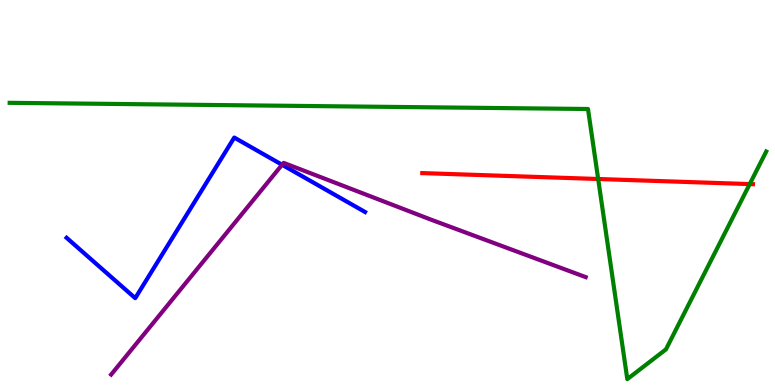[{'lines': ['blue', 'red'], 'intersections': []}, {'lines': ['green', 'red'], 'intersections': [{'x': 7.72, 'y': 5.35}, {'x': 9.67, 'y': 5.22}]}, {'lines': ['purple', 'red'], 'intersections': []}, {'lines': ['blue', 'green'], 'intersections': []}, {'lines': ['blue', 'purple'], 'intersections': [{'x': 3.64, 'y': 5.72}]}, {'lines': ['green', 'purple'], 'intersections': []}]